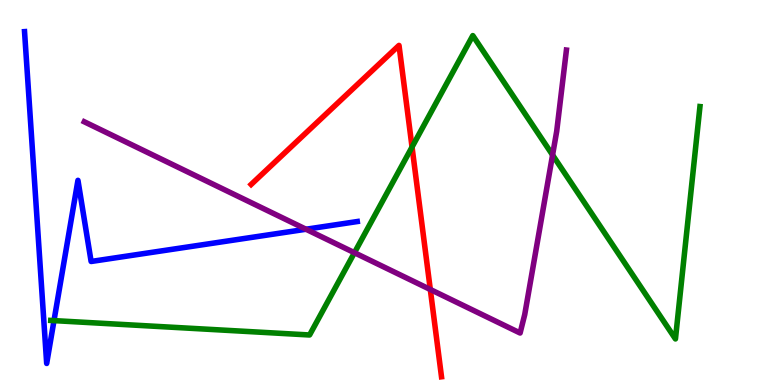[{'lines': ['blue', 'red'], 'intersections': []}, {'lines': ['green', 'red'], 'intersections': [{'x': 5.32, 'y': 6.18}]}, {'lines': ['purple', 'red'], 'intersections': [{'x': 5.55, 'y': 2.48}]}, {'lines': ['blue', 'green'], 'intersections': [{'x': 0.697, 'y': 1.67}]}, {'lines': ['blue', 'purple'], 'intersections': [{'x': 3.95, 'y': 4.05}]}, {'lines': ['green', 'purple'], 'intersections': [{'x': 4.57, 'y': 3.44}, {'x': 7.13, 'y': 5.97}]}]